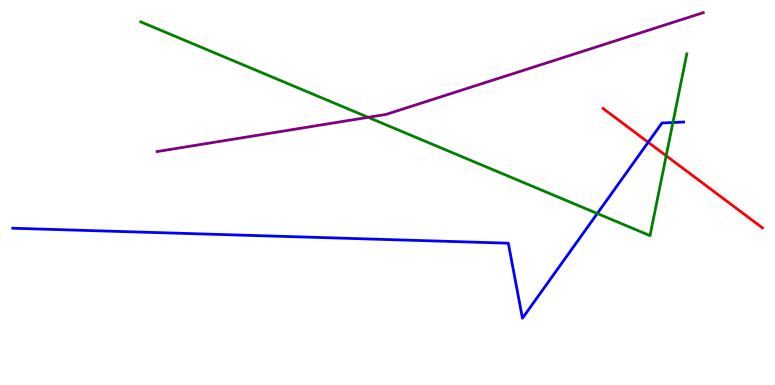[{'lines': ['blue', 'red'], 'intersections': [{'x': 8.36, 'y': 6.3}]}, {'lines': ['green', 'red'], 'intersections': [{'x': 8.6, 'y': 5.95}]}, {'lines': ['purple', 'red'], 'intersections': []}, {'lines': ['blue', 'green'], 'intersections': [{'x': 7.71, 'y': 4.45}, {'x': 8.68, 'y': 6.82}]}, {'lines': ['blue', 'purple'], 'intersections': []}, {'lines': ['green', 'purple'], 'intersections': [{'x': 4.75, 'y': 6.95}]}]